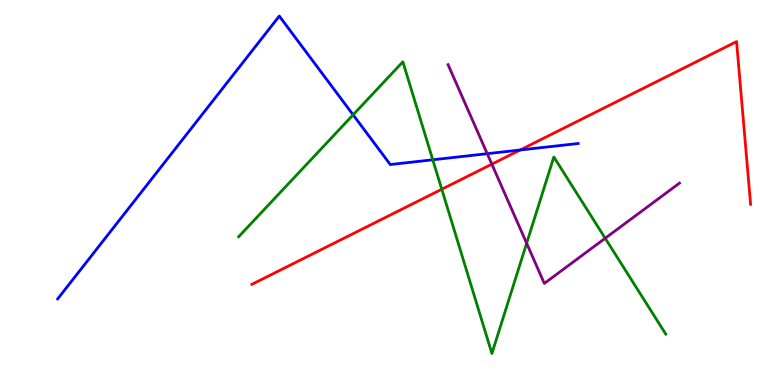[{'lines': ['blue', 'red'], 'intersections': [{'x': 6.71, 'y': 6.1}]}, {'lines': ['green', 'red'], 'intersections': [{'x': 5.7, 'y': 5.08}]}, {'lines': ['purple', 'red'], 'intersections': [{'x': 6.35, 'y': 5.74}]}, {'lines': ['blue', 'green'], 'intersections': [{'x': 4.56, 'y': 7.02}, {'x': 5.58, 'y': 5.85}]}, {'lines': ['blue', 'purple'], 'intersections': [{'x': 6.29, 'y': 6.01}]}, {'lines': ['green', 'purple'], 'intersections': [{'x': 6.8, 'y': 3.68}, {'x': 7.81, 'y': 3.81}]}]